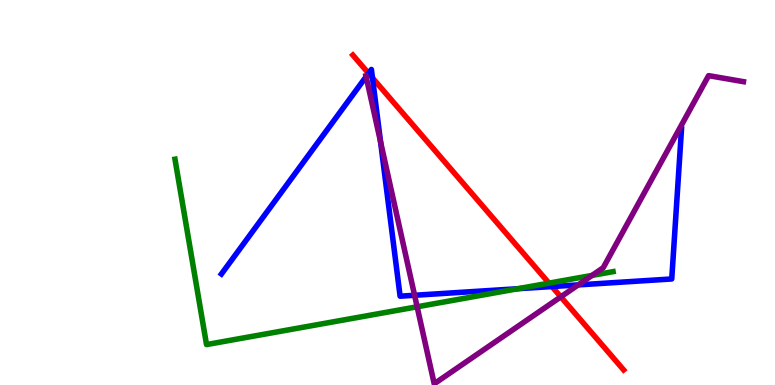[{'lines': ['blue', 'red'], 'intersections': [{'x': 4.76, 'y': 8.09}, {'x': 4.81, 'y': 7.98}, {'x': 7.12, 'y': 2.56}]}, {'lines': ['green', 'red'], 'intersections': [{'x': 7.08, 'y': 2.65}]}, {'lines': ['purple', 'red'], 'intersections': [{'x': 7.24, 'y': 2.29}]}, {'lines': ['blue', 'green'], 'intersections': [{'x': 6.68, 'y': 2.5}]}, {'lines': ['blue', 'purple'], 'intersections': [{'x': 4.72, 'y': 8.01}, {'x': 4.91, 'y': 6.32}, {'x': 5.35, 'y': 2.33}, {'x': 7.46, 'y': 2.6}]}, {'lines': ['green', 'purple'], 'intersections': [{'x': 5.38, 'y': 2.03}, {'x': 7.64, 'y': 2.85}]}]